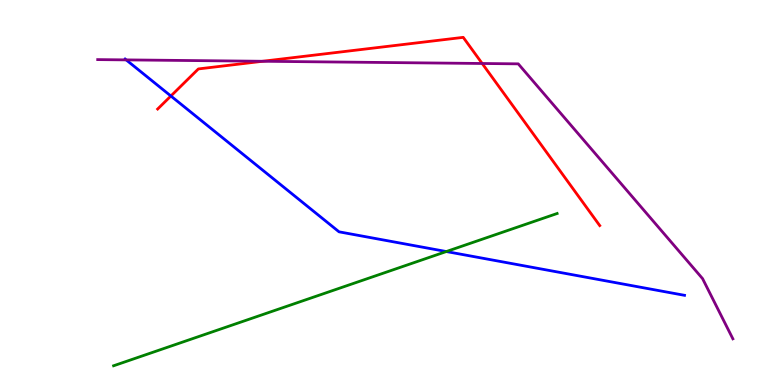[{'lines': ['blue', 'red'], 'intersections': [{'x': 2.2, 'y': 7.51}]}, {'lines': ['green', 'red'], 'intersections': []}, {'lines': ['purple', 'red'], 'intersections': [{'x': 3.39, 'y': 8.41}, {'x': 6.22, 'y': 8.35}]}, {'lines': ['blue', 'green'], 'intersections': [{'x': 5.76, 'y': 3.47}]}, {'lines': ['blue', 'purple'], 'intersections': [{'x': 1.63, 'y': 8.44}]}, {'lines': ['green', 'purple'], 'intersections': []}]